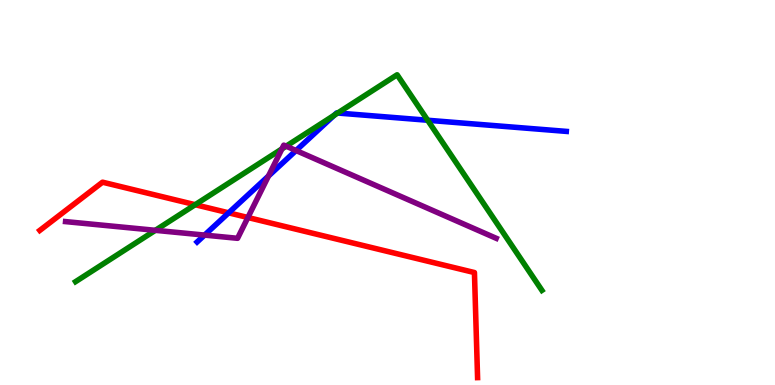[{'lines': ['blue', 'red'], 'intersections': [{'x': 2.95, 'y': 4.47}]}, {'lines': ['green', 'red'], 'intersections': [{'x': 2.52, 'y': 4.68}]}, {'lines': ['purple', 'red'], 'intersections': [{'x': 3.2, 'y': 4.35}]}, {'lines': ['blue', 'green'], 'intersections': [{'x': 4.31, 'y': 7.01}, {'x': 4.36, 'y': 7.06}, {'x': 5.52, 'y': 6.88}]}, {'lines': ['blue', 'purple'], 'intersections': [{'x': 2.64, 'y': 3.89}, {'x': 3.46, 'y': 5.43}, {'x': 3.82, 'y': 6.09}]}, {'lines': ['green', 'purple'], 'intersections': [{'x': 2.0, 'y': 4.02}, {'x': 3.64, 'y': 6.13}, {'x': 3.69, 'y': 6.2}]}]